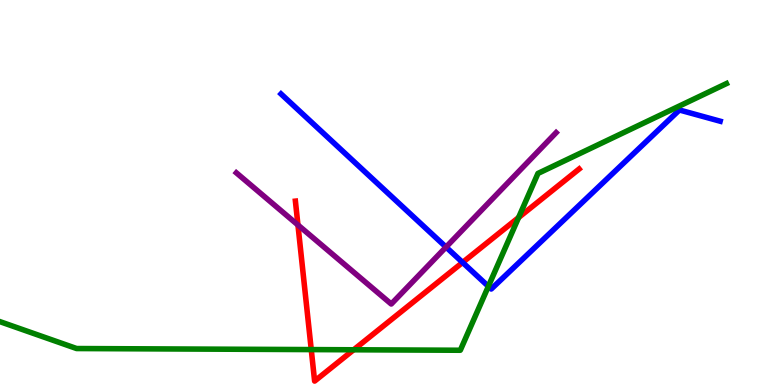[{'lines': ['blue', 'red'], 'intersections': [{'x': 5.97, 'y': 3.18}]}, {'lines': ['green', 'red'], 'intersections': [{'x': 4.02, 'y': 0.92}, {'x': 4.56, 'y': 0.915}, {'x': 6.69, 'y': 4.35}]}, {'lines': ['purple', 'red'], 'intersections': [{'x': 3.84, 'y': 4.16}]}, {'lines': ['blue', 'green'], 'intersections': [{'x': 6.3, 'y': 2.56}]}, {'lines': ['blue', 'purple'], 'intersections': [{'x': 5.76, 'y': 3.58}]}, {'lines': ['green', 'purple'], 'intersections': []}]